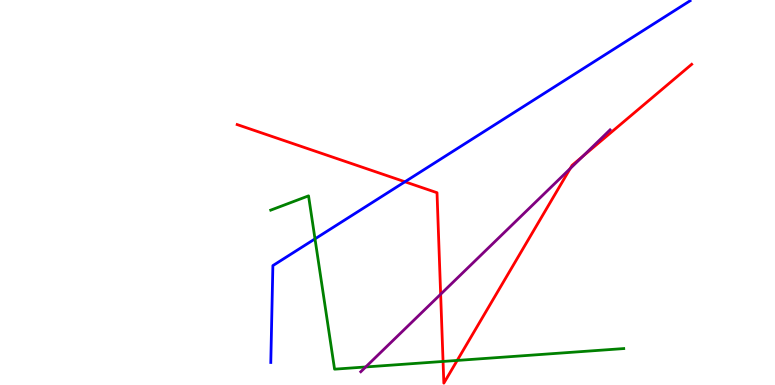[{'lines': ['blue', 'red'], 'intersections': [{'x': 5.23, 'y': 5.28}]}, {'lines': ['green', 'red'], 'intersections': [{'x': 5.72, 'y': 0.612}, {'x': 5.9, 'y': 0.638}]}, {'lines': ['purple', 'red'], 'intersections': [{'x': 5.69, 'y': 2.36}, {'x': 7.36, 'y': 5.62}, {'x': 7.52, 'y': 5.94}]}, {'lines': ['blue', 'green'], 'intersections': [{'x': 4.06, 'y': 3.8}]}, {'lines': ['blue', 'purple'], 'intersections': []}, {'lines': ['green', 'purple'], 'intersections': [{'x': 4.72, 'y': 0.469}]}]